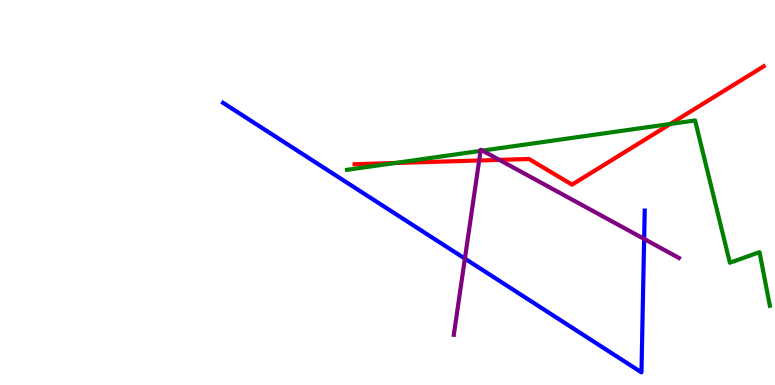[{'lines': ['blue', 'red'], 'intersections': []}, {'lines': ['green', 'red'], 'intersections': [{'x': 5.1, 'y': 5.77}, {'x': 8.65, 'y': 6.78}]}, {'lines': ['purple', 'red'], 'intersections': [{'x': 6.18, 'y': 5.83}, {'x': 6.44, 'y': 5.85}]}, {'lines': ['blue', 'green'], 'intersections': []}, {'lines': ['blue', 'purple'], 'intersections': [{'x': 6.0, 'y': 3.28}, {'x': 8.31, 'y': 3.79}]}, {'lines': ['green', 'purple'], 'intersections': [{'x': 6.2, 'y': 6.08}, {'x': 6.22, 'y': 6.09}]}]